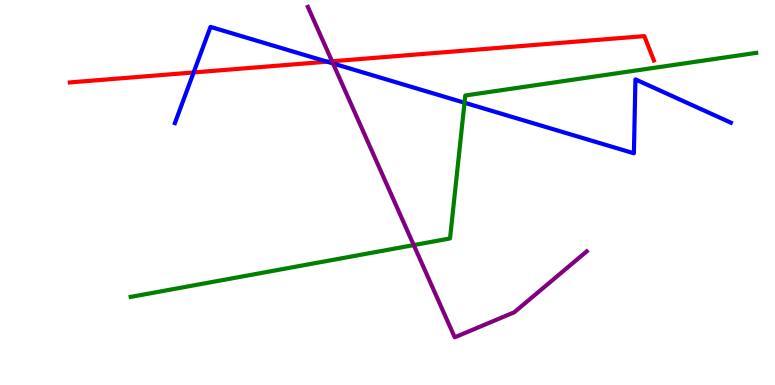[{'lines': ['blue', 'red'], 'intersections': [{'x': 2.5, 'y': 8.12}, {'x': 4.22, 'y': 8.4}]}, {'lines': ['green', 'red'], 'intersections': []}, {'lines': ['purple', 'red'], 'intersections': [{'x': 4.28, 'y': 8.41}]}, {'lines': ['blue', 'green'], 'intersections': [{'x': 5.99, 'y': 7.33}]}, {'lines': ['blue', 'purple'], 'intersections': [{'x': 4.3, 'y': 8.35}]}, {'lines': ['green', 'purple'], 'intersections': [{'x': 5.34, 'y': 3.63}]}]